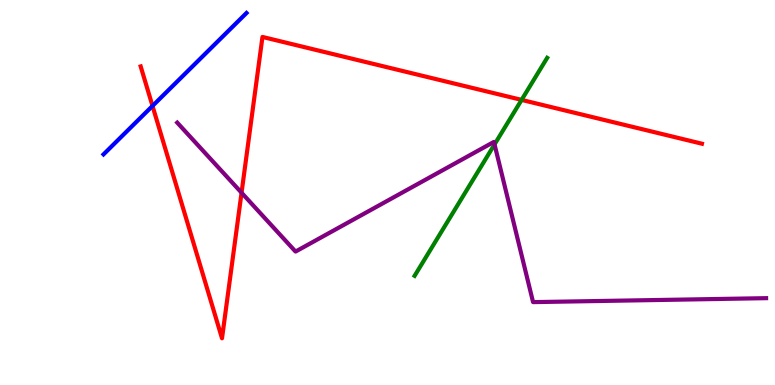[{'lines': ['blue', 'red'], 'intersections': [{'x': 1.97, 'y': 7.25}]}, {'lines': ['green', 'red'], 'intersections': [{'x': 6.73, 'y': 7.41}]}, {'lines': ['purple', 'red'], 'intersections': [{'x': 3.12, 'y': 4.99}]}, {'lines': ['blue', 'green'], 'intersections': []}, {'lines': ['blue', 'purple'], 'intersections': []}, {'lines': ['green', 'purple'], 'intersections': [{'x': 6.38, 'y': 6.25}]}]